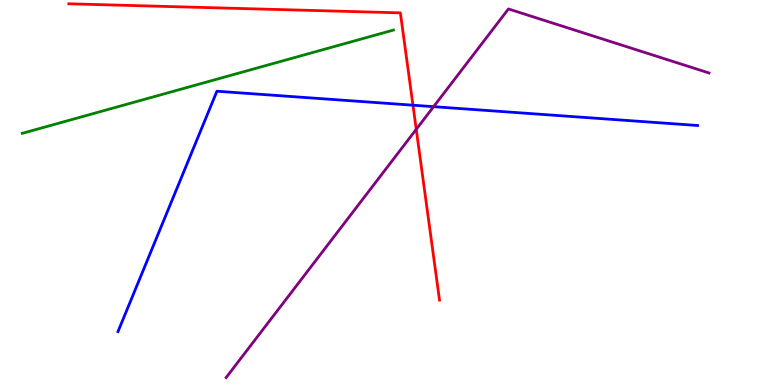[{'lines': ['blue', 'red'], 'intersections': [{'x': 5.33, 'y': 7.27}]}, {'lines': ['green', 'red'], 'intersections': []}, {'lines': ['purple', 'red'], 'intersections': [{'x': 5.37, 'y': 6.64}]}, {'lines': ['blue', 'green'], 'intersections': []}, {'lines': ['blue', 'purple'], 'intersections': [{'x': 5.59, 'y': 7.23}]}, {'lines': ['green', 'purple'], 'intersections': []}]